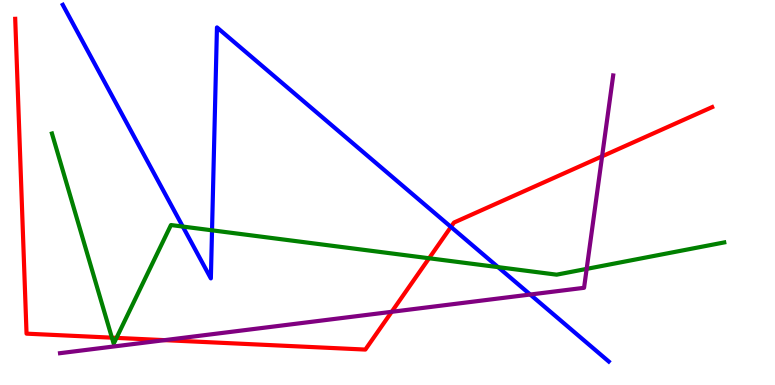[{'lines': ['blue', 'red'], 'intersections': [{'x': 5.82, 'y': 4.11}]}, {'lines': ['green', 'red'], 'intersections': [{'x': 1.44, 'y': 1.23}, {'x': 1.5, 'y': 1.22}, {'x': 5.54, 'y': 3.29}]}, {'lines': ['purple', 'red'], 'intersections': [{'x': 2.12, 'y': 1.17}, {'x': 5.05, 'y': 1.9}, {'x': 7.77, 'y': 5.94}]}, {'lines': ['blue', 'green'], 'intersections': [{'x': 2.36, 'y': 4.12}, {'x': 2.74, 'y': 4.02}, {'x': 6.43, 'y': 3.06}]}, {'lines': ['blue', 'purple'], 'intersections': [{'x': 6.84, 'y': 2.35}]}, {'lines': ['green', 'purple'], 'intersections': [{'x': 7.57, 'y': 3.02}]}]